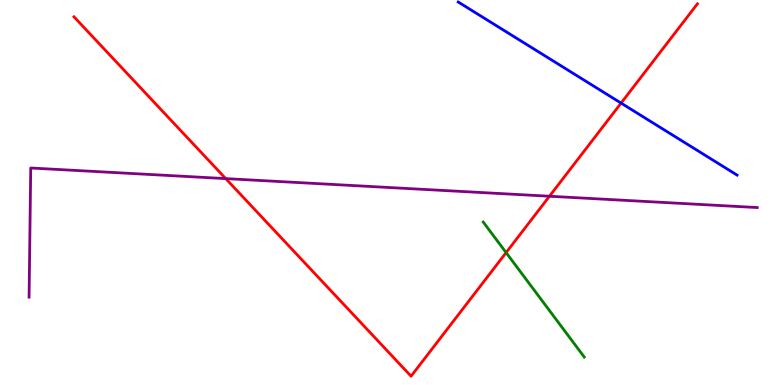[{'lines': ['blue', 'red'], 'intersections': [{'x': 8.01, 'y': 7.32}]}, {'lines': ['green', 'red'], 'intersections': [{'x': 6.53, 'y': 3.44}]}, {'lines': ['purple', 'red'], 'intersections': [{'x': 2.91, 'y': 5.36}, {'x': 7.09, 'y': 4.9}]}, {'lines': ['blue', 'green'], 'intersections': []}, {'lines': ['blue', 'purple'], 'intersections': []}, {'lines': ['green', 'purple'], 'intersections': []}]